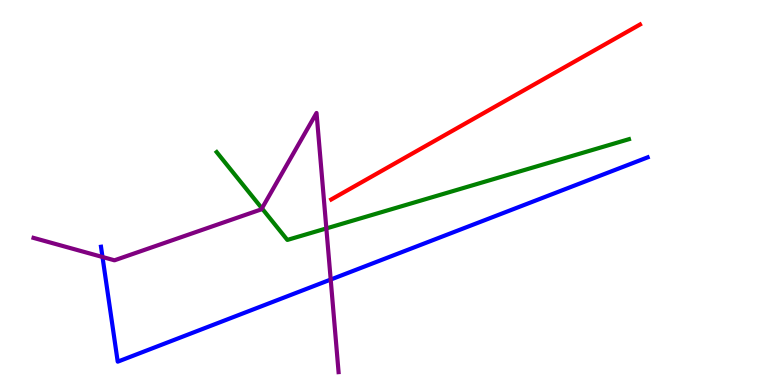[{'lines': ['blue', 'red'], 'intersections': []}, {'lines': ['green', 'red'], 'intersections': []}, {'lines': ['purple', 'red'], 'intersections': []}, {'lines': ['blue', 'green'], 'intersections': []}, {'lines': ['blue', 'purple'], 'intersections': [{'x': 1.32, 'y': 3.32}, {'x': 4.27, 'y': 2.74}]}, {'lines': ['green', 'purple'], 'intersections': [{'x': 3.38, 'y': 4.59}, {'x': 4.21, 'y': 4.07}]}]